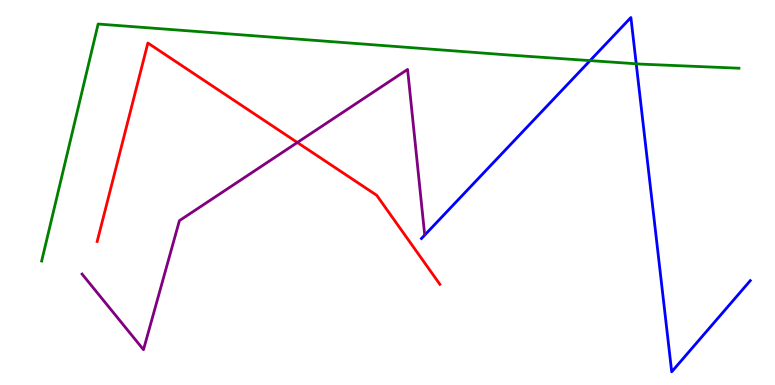[{'lines': ['blue', 'red'], 'intersections': []}, {'lines': ['green', 'red'], 'intersections': []}, {'lines': ['purple', 'red'], 'intersections': [{'x': 3.84, 'y': 6.3}]}, {'lines': ['blue', 'green'], 'intersections': [{'x': 7.61, 'y': 8.43}, {'x': 8.21, 'y': 8.34}]}, {'lines': ['blue', 'purple'], 'intersections': []}, {'lines': ['green', 'purple'], 'intersections': []}]